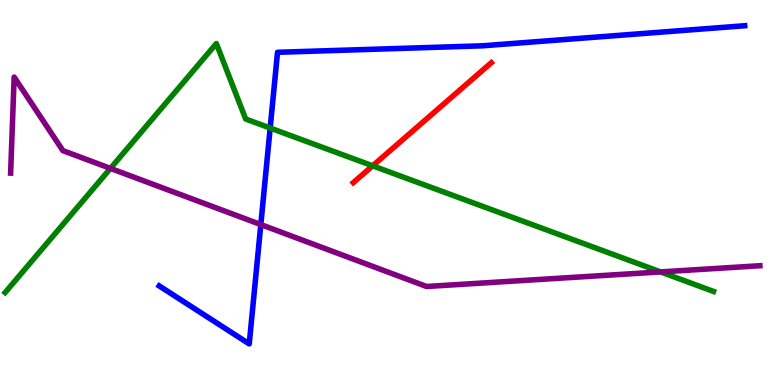[{'lines': ['blue', 'red'], 'intersections': []}, {'lines': ['green', 'red'], 'intersections': [{'x': 4.81, 'y': 5.69}]}, {'lines': ['purple', 'red'], 'intersections': []}, {'lines': ['blue', 'green'], 'intersections': [{'x': 3.49, 'y': 6.67}]}, {'lines': ['blue', 'purple'], 'intersections': [{'x': 3.37, 'y': 4.17}]}, {'lines': ['green', 'purple'], 'intersections': [{'x': 1.43, 'y': 5.63}, {'x': 8.52, 'y': 2.94}]}]